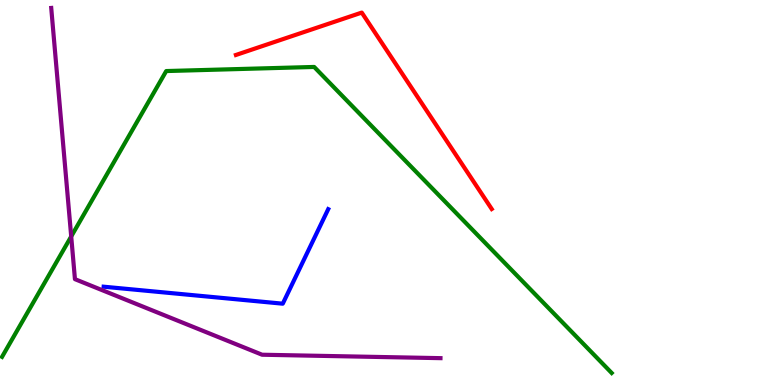[{'lines': ['blue', 'red'], 'intersections': []}, {'lines': ['green', 'red'], 'intersections': []}, {'lines': ['purple', 'red'], 'intersections': []}, {'lines': ['blue', 'green'], 'intersections': []}, {'lines': ['blue', 'purple'], 'intersections': []}, {'lines': ['green', 'purple'], 'intersections': [{'x': 0.919, 'y': 3.86}]}]